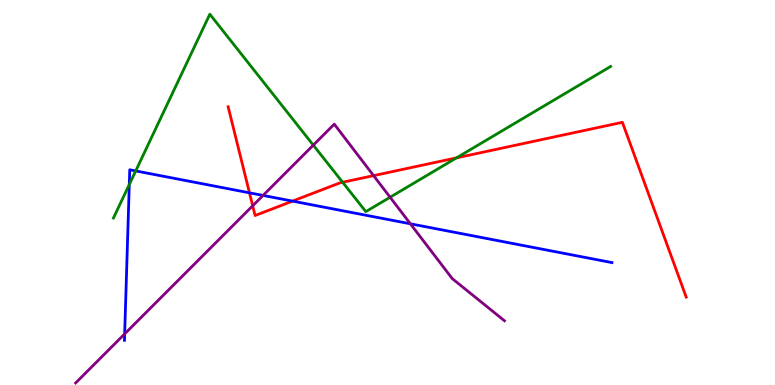[{'lines': ['blue', 'red'], 'intersections': [{'x': 3.22, 'y': 4.99}, {'x': 3.77, 'y': 4.78}]}, {'lines': ['green', 'red'], 'intersections': [{'x': 4.42, 'y': 5.27}, {'x': 5.89, 'y': 5.9}]}, {'lines': ['purple', 'red'], 'intersections': [{'x': 3.26, 'y': 4.65}, {'x': 4.82, 'y': 5.44}]}, {'lines': ['blue', 'green'], 'intersections': [{'x': 1.67, 'y': 5.21}, {'x': 1.75, 'y': 5.56}]}, {'lines': ['blue', 'purple'], 'intersections': [{'x': 1.61, 'y': 1.33}, {'x': 3.39, 'y': 4.92}, {'x': 5.3, 'y': 4.19}]}, {'lines': ['green', 'purple'], 'intersections': [{'x': 4.04, 'y': 6.23}, {'x': 5.03, 'y': 4.88}]}]